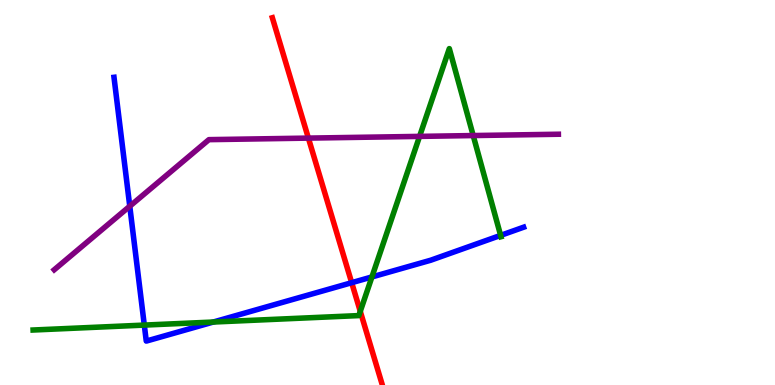[{'lines': ['blue', 'red'], 'intersections': [{'x': 4.54, 'y': 2.66}]}, {'lines': ['green', 'red'], 'intersections': [{'x': 4.65, 'y': 1.91}]}, {'lines': ['purple', 'red'], 'intersections': [{'x': 3.98, 'y': 6.41}]}, {'lines': ['blue', 'green'], 'intersections': [{'x': 1.86, 'y': 1.56}, {'x': 2.75, 'y': 1.64}, {'x': 4.8, 'y': 2.81}, {'x': 6.46, 'y': 3.89}]}, {'lines': ['blue', 'purple'], 'intersections': [{'x': 1.67, 'y': 4.64}]}, {'lines': ['green', 'purple'], 'intersections': [{'x': 5.41, 'y': 6.46}, {'x': 6.11, 'y': 6.48}]}]